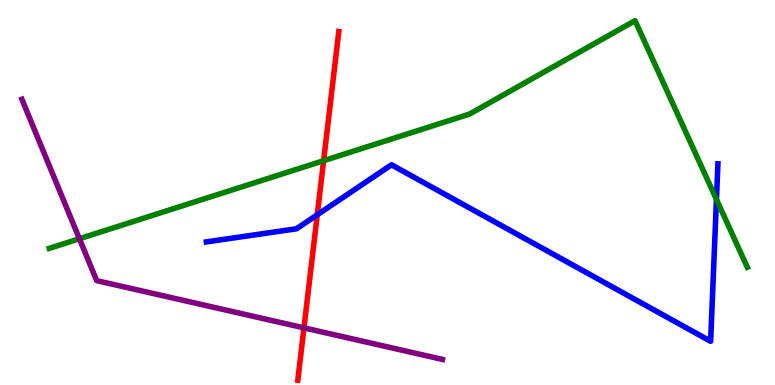[{'lines': ['blue', 'red'], 'intersections': [{'x': 4.09, 'y': 4.42}]}, {'lines': ['green', 'red'], 'intersections': [{'x': 4.18, 'y': 5.83}]}, {'lines': ['purple', 'red'], 'intersections': [{'x': 3.92, 'y': 1.48}]}, {'lines': ['blue', 'green'], 'intersections': [{'x': 9.24, 'y': 4.82}]}, {'lines': ['blue', 'purple'], 'intersections': []}, {'lines': ['green', 'purple'], 'intersections': [{'x': 1.02, 'y': 3.8}]}]